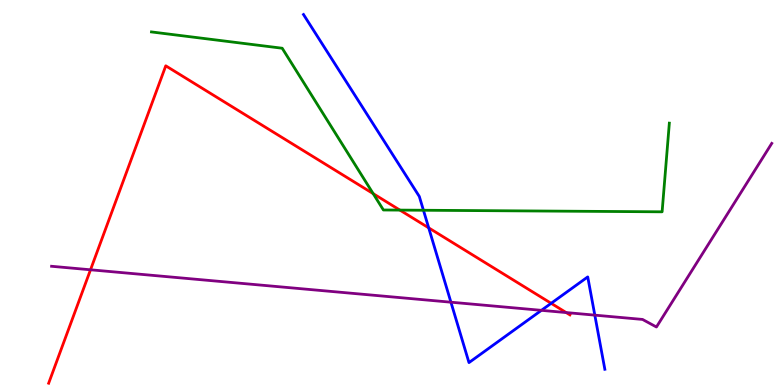[{'lines': ['blue', 'red'], 'intersections': [{'x': 5.53, 'y': 4.08}, {'x': 7.11, 'y': 2.12}]}, {'lines': ['green', 'red'], 'intersections': [{'x': 4.82, 'y': 4.97}, {'x': 5.16, 'y': 4.54}]}, {'lines': ['purple', 'red'], 'intersections': [{'x': 1.17, 'y': 2.99}, {'x': 7.31, 'y': 1.88}]}, {'lines': ['blue', 'green'], 'intersections': [{'x': 5.46, 'y': 4.54}]}, {'lines': ['blue', 'purple'], 'intersections': [{'x': 5.82, 'y': 2.15}, {'x': 6.99, 'y': 1.94}, {'x': 7.68, 'y': 1.81}]}, {'lines': ['green', 'purple'], 'intersections': []}]